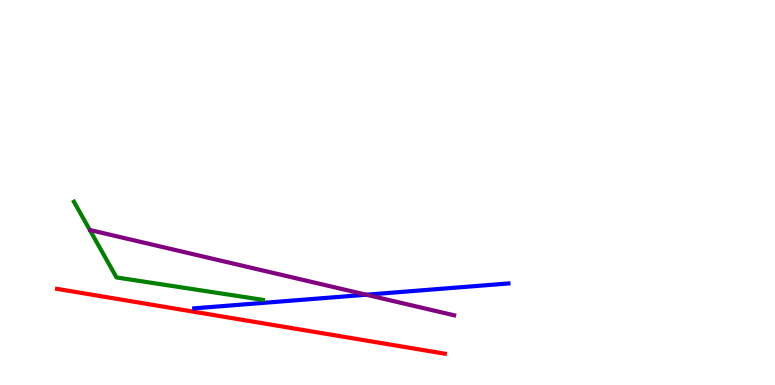[{'lines': ['blue', 'red'], 'intersections': []}, {'lines': ['green', 'red'], 'intersections': []}, {'lines': ['purple', 'red'], 'intersections': []}, {'lines': ['blue', 'green'], 'intersections': []}, {'lines': ['blue', 'purple'], 'intersections': [{'x': 4.73, 'y': 2.34}]}, {'lines': ['green', 'purple'], 'intersections': []}]